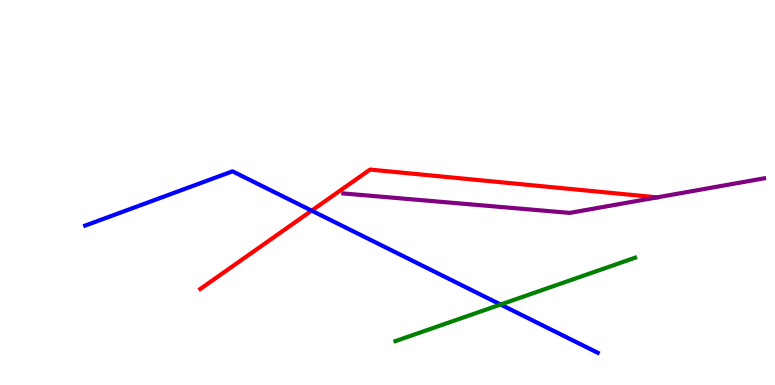[{'lines': ['blue', 'red'], 'intersections': [{'x': 4.02, 'y': 4.53}]}, {'lines': ['green', 'red'], 'intersections': []}, {'lines': ['purple', 'red'], 'intersections': []}, {'lines': ['blue', 'green'], 'intersections': [{'x': 6.46, 'y': 2.09}]}, {'lines': ['blue', 'purple'], 'intersections': []}, {'lines': ['green', 'purple'], 'intersections': []}]